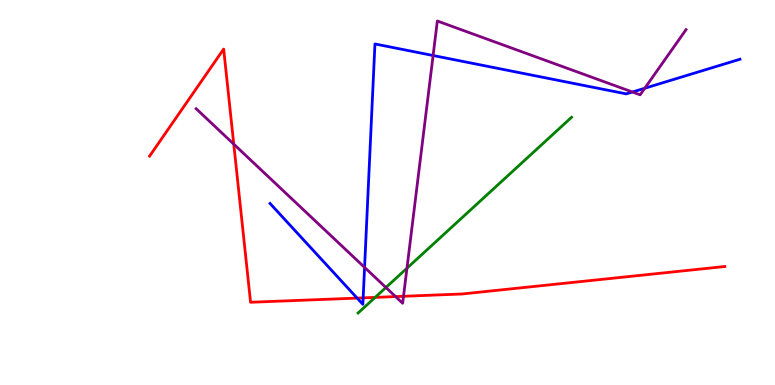[{'lines': ['blue', 'red'], 'intersections': [{'x': 4.61, 'y': 2.26}, {'x': 4.69, 'y': 2.26}]}, {'lines': ['green', 'red'], 'intersections': [{'x': 4.84, 'y': 2.28}]}, {'lines': ['purple', 'red'], 'intersections': [{'x': 3.02, 'y': 6.26}, {'x': 5.1, 'y': 2.3}, {'x': 5.21, 'y': 2.3}]}, {'lines': ['blue', 'green'], 'intersections': []}, {'lines': ['blue', 'purple'], 'intersections': [{'x': 4.7, 'y': 3.05}, {'x': 5.59, 'y': 8.56}, {'x': 8.16, 'y': 7.61}, {'x': 8.32, 'y': 7.71}]}, {'lines': ['green', 'purple'], 'intersections': [{'x': 4.98, 'y': 2.53}, {'x': 5.25, 'y': 3.03}]}]